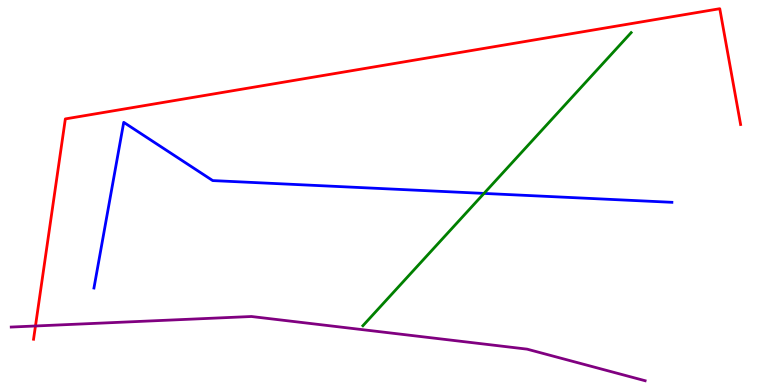[{'lines': ['blue', 'red'], 'intersections': []}, {'lines': ['green', 'red'], 'intersections': []}, {'lines': ['purple', 'red'], 'intersections': [{'x': 0.458, 'y': 1.53}]}, {'lines': ['blue', 'green'], 'intersections': [{'x': 6.25, 'y': 4.98}]}, {'lines': ['blue', 'purple'], 'intersections': []}, {'lines': ['green', 'purple'], 'intersections': []}]